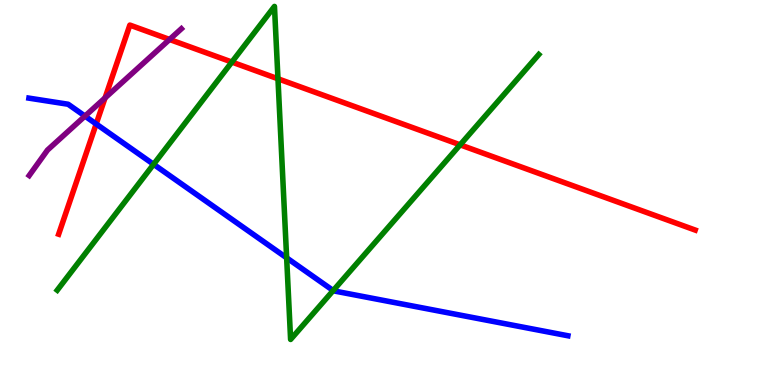[{'lines': ['blue', 'red'], 'intersections': [{'x': 1.24, 'y': 6.78}]}, {'lines': ['green', 'red'], 'intersections': [{'x': 2.99, 'y': 8.39}, {'x': 3.59, 'y': 7.95}, {'x': 5.94, 'y': 6.24}]}, {'lines': ['purple', 'red'], 'intersections': [{'x': 1.36, 'y': 7.46}, {'x': 2.19, 'y': 8.97}]}, {'lines': ['blue', 'green'], 'intersections': [{'x': 1.98, 'y': 5.73}, {'x': 3.7, 'y': 3.3}, {'x': 4.3, 'y': 2.45}]}, {'lines': ['blue', 'purple'], 'intersections': [{'x': 1.1, 'y': 6.98}]}, {'lines': ['green', 'purple'], 'intersections': []}]